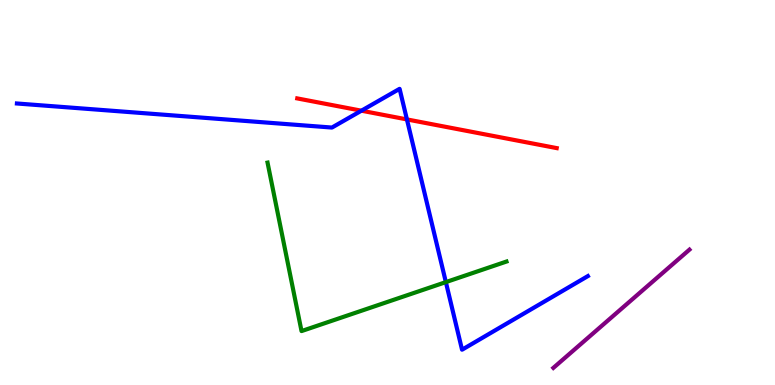[{'lines': ['blue', 'red'], 'intersections': [{'x': 4.66, 'y': 7.12}, {'x': 5.25, 'y': 6.9}]}, {'lines': ['green', 'red'], 'intersections': []}, {'lines': ['purple', 'red'], 'intersections': []}, {'lines': ['blue', 'green'], 'intersections': [{'x': 5.75, 'y': 2.67}]}, {'lines': ['blue', 'purple'], 'intersections': []}, {'lines': ['green', 'purple'], 'intersections': []}]